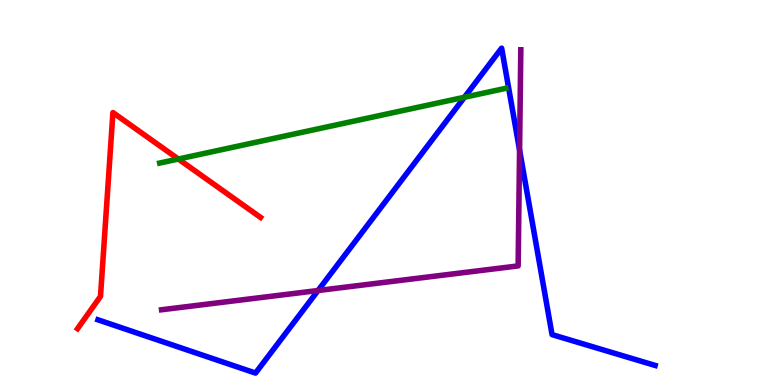[{'lines': ['blue', 'red'], 'intersections': []}, {'lines': ['green', 'red'], 'intersections': [{'x': 2.3, 'y': 5.87}]}, {'lines': ['purple', 'red'], 'intersections': []}, {'lines': ['blue', 'green'], 'intersections': [{'x': 5.99, 'y': 7.47}]}, {'lines': ['blue', 'purple'], 'intersections': [{'x': 4.1, 'y': 2.45}, {'x': 6.7, 'y': 6.1}]}, {'lines': ['green', 'purple'], 'intersections': []}]